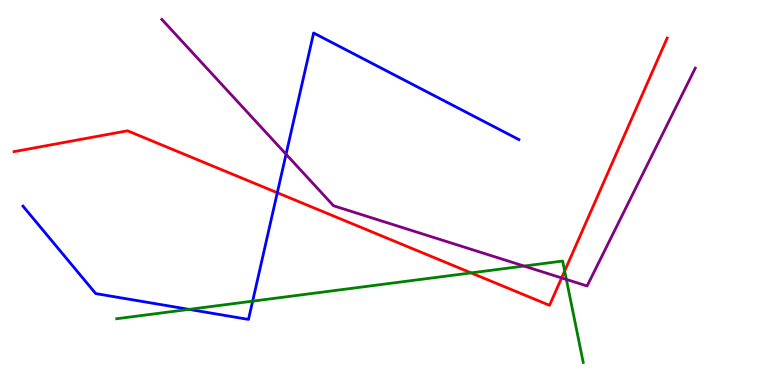[{'lines': ['blue', 'red'], 'intersections': [{'x': 3.58, 'y': 4.99}]}, {'lines': ['green', 'red'], 'intersections': [{'x': 6.08, 'y': 2.91}, {'x': 7.29, 'y': 2.96}]}, {'lines': ['purple', 'red'], 'intersections': [{'x': 7.25, 'y': 2.78}]}, {'lines': ['blue', 'green'], 'intersections': [{'x': 2.44, 'y': 1.96}, {'x': 3.26, 'y': 2.18}]}, {'lines': ['blue', 'purple'], 'intersections': [{'x': 3.69, 'y': 5.99}]}, {'lines': ['green', 'purple'], 'intersections': [{'x': 6.76, 'y': 3.09}, {'x': 7.31, 'y': 2.74}]}]